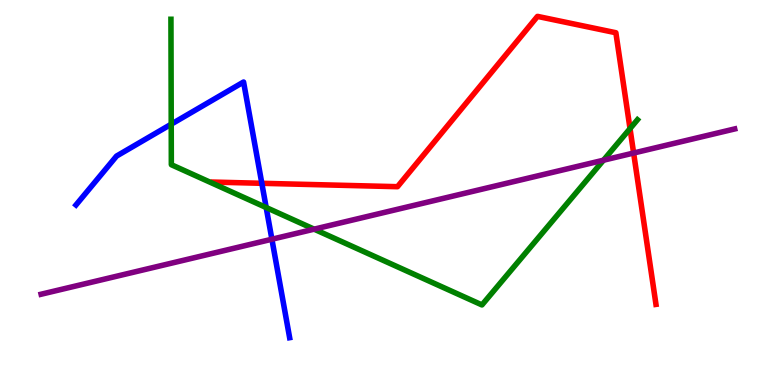[{'lines': ['blue', 'red'], 'intersections': [{'x': 3.38, 'y': 5.24}]}, {'lines': ['green', 'red'], 'intersections': [{'x': 8.13, 'y': 6.66}]}, {'lines': ['purple', 'red'], 'intersections': [{'x': 8.18, 'y': 6.03}]}, {'lines': ['blue', 'green'], 'intersections': [{'x': 2.21, 'y': 6.77}, {'x': 3.43, 'y': 4.61}]}, {'lines': ['blue', 'purple'], 'intersections': [{'x': 3.51, 'y': 3.79}]}, {'lines': ['green', 'purple'], 'intersections': [{'x': 4.05, 'y': 4.05}, {'x': 7.79, 'y': 5.84}]}]